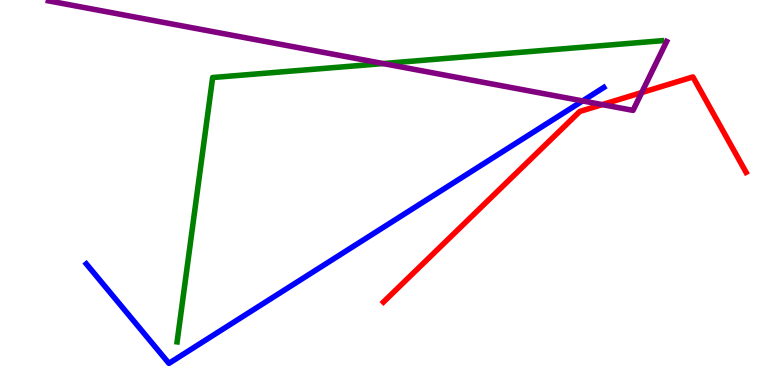[{'lines': ['blue', 'red'], 'intersections': []}, {'lines': ['green', 'red'], 'intersections': []}, {'lines': ['purple', 'red'], 'intersections': [{'x': 7.77, 'y': 7.28}, {'x': 8.28, 'y': 7.6}]}, {'lines': ['blue', 'green'], 'intersections': []}, {'lines': ['blue', 'purple'], 'intersections': [{'x': 7.52, 'y': 7.38}]}, {'lines': ['green', 'purple'], 'intersections': [{'x': 4.94, 'y': 8.35}]}]